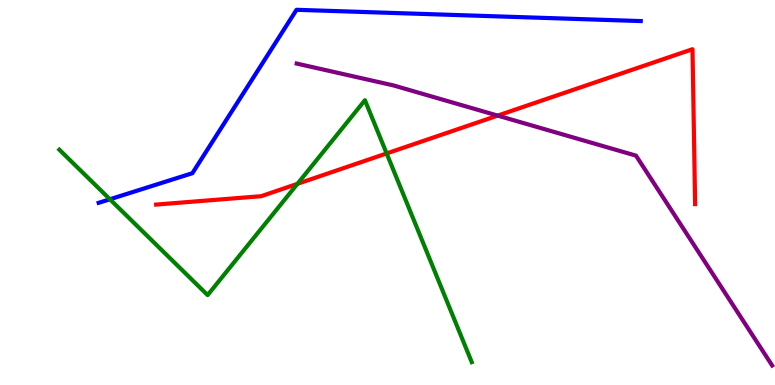[{'lines': ['blue', 'red'], 'intersections': []}, {'lines': ['green', 'red'], 'intersections': [{'x': 3.84, 'y': 5.22}, {'x': 4.99, 'y': 6.01}]}, {'lines': ['purple', 'red'], 'intersections': [{'x': 6.42, 'y': 7.0}]}, {'lines': ['blue', 'green'], 'intersections': [{'x': 1.42, 'y': 4.82}]}, {'lines': ['blue', 'purple'], 'intersections': []}, {'lines': ['green', 'purple'], 'intersections': []}]